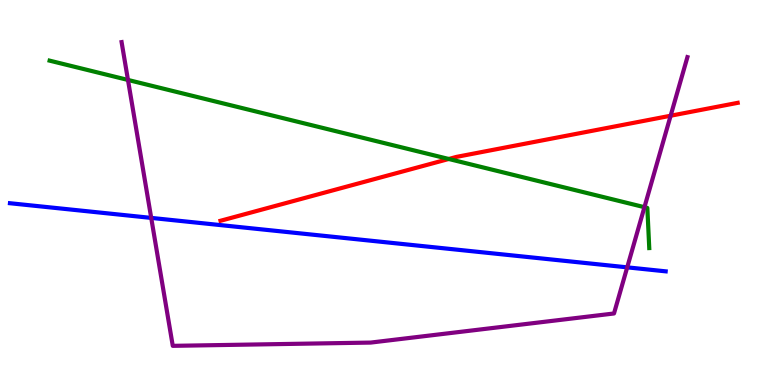[{'lines': ['blue', 'red'], 'intersections': []}, {'lines': ['green', 'red'], 'intersections': [{'x': 5.79, 'y': 5.87}]}, {'lines': ['purple', 'red'], 'intersections': [{'x': 8.65, 'y': 6.99}]}, {'lines': ['blue', 'green'], 'intersections': []}, {'lines': ['blue', 'purple'], 'intersections': [{'x': 1.95, 'y': 4.34}, {'x': 8.09, 'y': 3.06}]}, {'lines': ['green', 'purple'], 'intersections': [{'x': 1.65, 'y': 7.92}, {'x': 8.32, 'y': 4.62}]}]